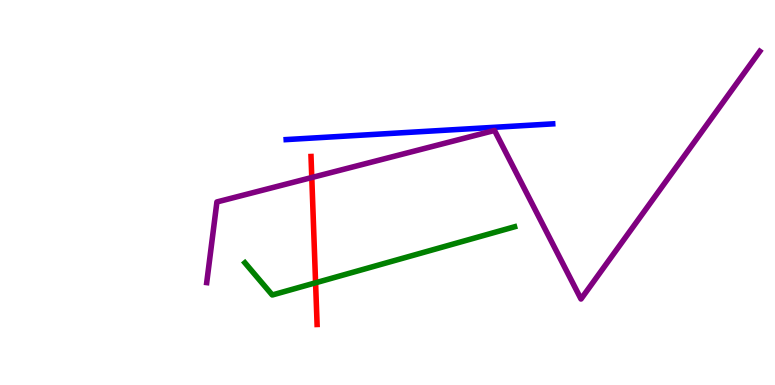[{'lines': ['blue', 'red'], 'intersections': []}, {'lines': ['green', 'red'], 'intersections': [{'x': 4.07, 'y': 2.65}]}, {'lines': ['purple', 'red'], 'intersections': [{'x': 4.02, 'y': 5.39}]}, {'lines': ['blue', 'green'], 'intersections': []}, {'lines': ['blue', 'purple'], 'intersections': []}, {'lines': ['green', 'purple'], 'intersections': []}]